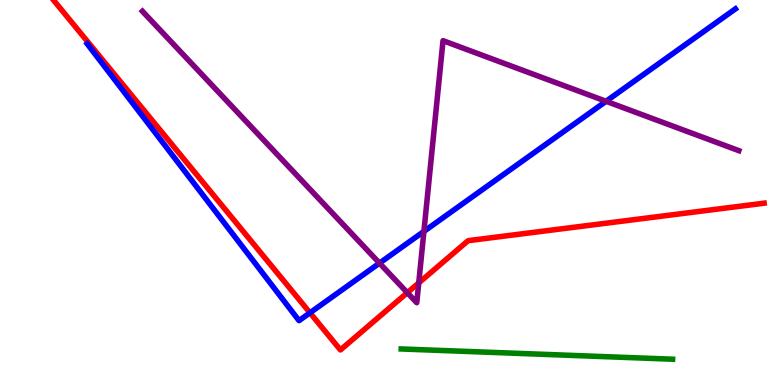[{'lines': ['blue', 'red'], 'intersections': [{'x': 4.0, 'y': 1.88}]}, {'lines': ['green', 'red'], 'intersections': []}, {'lines': ['purple', 'red'], 'intersections': [{'x': 5.26, 'y': 2.4}, {'x': 5.4, 'y': 2.65}]}, {'lines': ['blue', 'green'], 'intersections': []}, {'lines': ['blue', 'purple'], 'intersections': [{'x': 4.9, 'y': 3.17}, {'x': 5.47, 'y': 3.99}, {'x': 7.82, 'y': 7.37}]}, {'lines': ['green', 'purple'], 'intersections': []}]